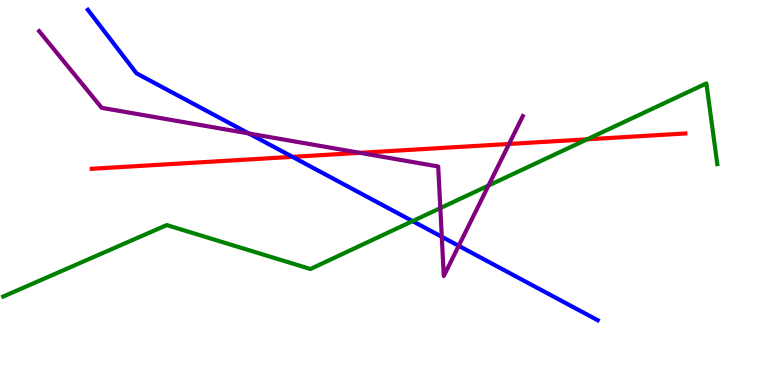[{'lines': ['blue', 'red'], 'intersections': [{'x': 3.77, 'y': 5.93}]}, {'lines': ['green', 'red'], 'intersections': [{'x': 7.58, 'y': 6.38}]}, {'lines': ['purple', 'red'], 'intersections': [{'x': 4.64, 'y': 6.03}, {'x': 6.57, 'y': 6.26}]}, {'lines': ['blue', 'green'], 'intersections': [{'x': 5.32, 'y': 4.26}]}, {'lines': ['blue', 'purple'], 'intersections': [{'x': 3.21, 'y': 6.53}, {'x': 5.7, 'y': 3.85}, {'x': 5.92, 'y': 3.62}]}, {'lines': ['green', 'purple'], 'intersections': [{'x': 5.68, 'y': 4.59}, {'x': 6.3, 'y': 5.18}]}]